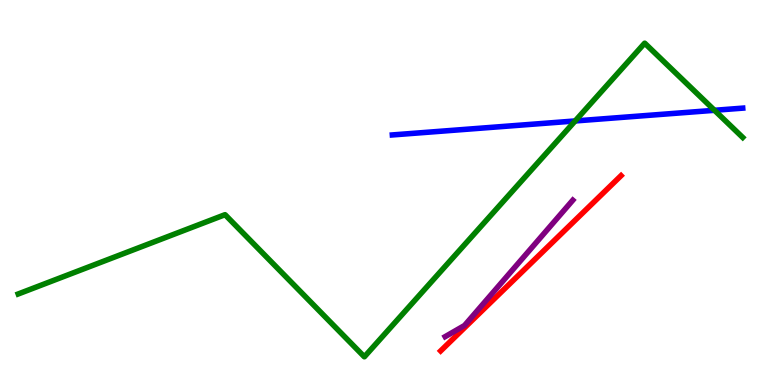[{'lines': ['blue', 'red'], 'intersections': []}, {'lines': ['green', 'red'], 'intersections': []}, {'lines': ['purple', 'red'], 'intersections': []}, {'lines': ['blue', 'green'], 'intersections': [{'x': 7.42, 'y': 6.86}, {'x': 9.22, 'y': 7.14}]}, {'lines': ['blue', 'purple'], 'intersections': []}, {'lines': ['green', 'purple'], 'intersections': []}]